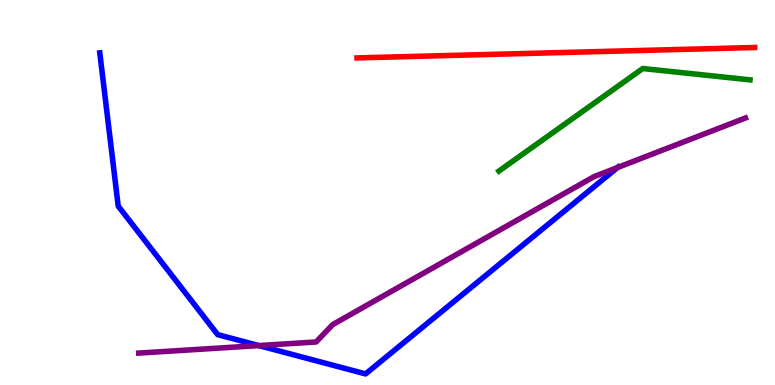[{'lines': ['blue', 'red'], 'intersections': []}, {'lines': ['green', 'red'], 'intersections': []}, {'lines': ['purple', 'red'], 'intersections': []}, {'lines': ['blue', 'green'], 'intersections': []}, {'lines': ['blue', 'purple'], 'intersections': [{'x': 3.34, 'y': 1.02}, {'x': 7.97, 'y': 5.65}]}, {'lines': ['green', 'purple'], 'intersections': []}]